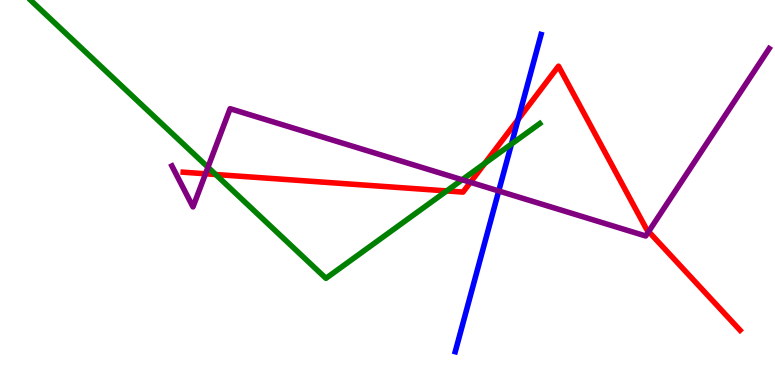[{'lines': ['blue', 'red'], 'intersections': [{'x': 6.69, 'y': 6.9}]}, {'lines': ['green', 'red'], 'intersections': [{'x': 2.78, 'y': 5.47}, {'x': 5.76, 'y': 5.04}, {'x': 6.26, 'y': 5.76}]}, {'lines': ['purple', 'red'], 'intersections': [{'x': 2.65, 'y': 5.49}, {'x': 6.07, 'y': 5.26}, {'x': 8.37, 'y': 3.99}]}, {'lines': ['blue', 'green'], 'intersections': [{'x': 6.6, 'y': 6.26}]}, {'lines': ['blue', 'purple'], 'intersections': [{'x': 6.44, 'y': 5.04}]}, {'lines': ['green', 'purple'], 'intersections': [{'x': 2.68, 'y': 5.66}, {'x': 5.96, 'y': 5.33}]}]